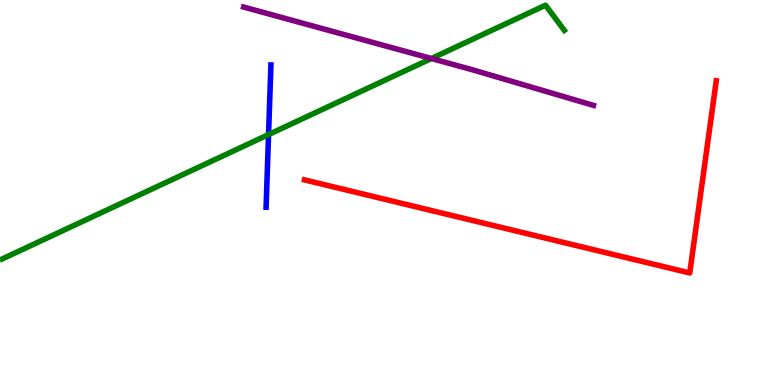[{'lines': ['blue', 'red'], 'intersections': []}, {'lines': ['green', 'red'], 'intersections': []}, {'lines': ['purple', 'red'], 'intersections': []}, {'lines': ['blue', 'green'], 'intersections': [{'x': 3.47, 'y': 6.5}]}, {'lines': ['blue', 'purple'], 'intersections': []}, {'lines': ['green', 'purple'], 'intersections': [{'x': 5.57, 'y': 8.48}]}]